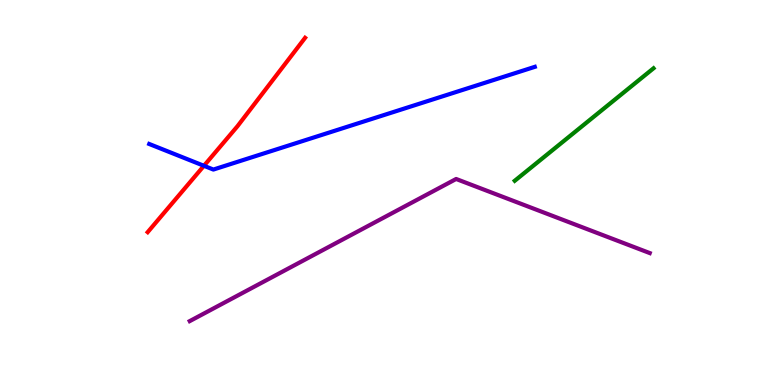[{'lines': ['blue', 'red'], 'intersections': [{'x': 2.63, 'y': 5.69}]}, {'lines': ['green', 'red'], 'intersections': []}, {'lines': ['purple', 'red'], 'intersections': []}, {'lines': ['blue', 'green'], 'intersections': []}, {'lines': ['blue', 'purple'], 'intersections': []}, {'lines': ['green', 'purple'], 'intersections': []}]